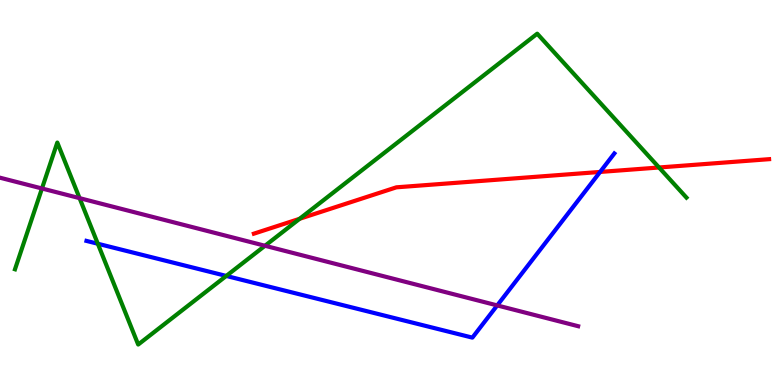[{'lines': ['blue', 'red'], 'intersections': [{'x': 7.74, 'y': 5.53}]}, {'lines': ['green', 'red'], 'intersections': [{'x': 3.87, 'y': 4.32}, {'x': 8.5, 'y': 5.65}]}, {'lines': ['purple', 'red'], 'intersections': []}, {'lines': ['blue', 'green'], 'intersections': [{'x': 1.26, 'y': 3.67}, {'x': 2.92, 'y': 2.83}]}, {'lines': ['blue', 'purple'], 'intersections': [{'x': 6.42, 'y': 2.07}]}, {'lines': ['green', 'purple'], 'intersections': [{'x': 0.541, 'y': 5.1}, {'x': 1.03, 'y': 4.85}, {'x': 3.42, 'y': 3.62}]}]